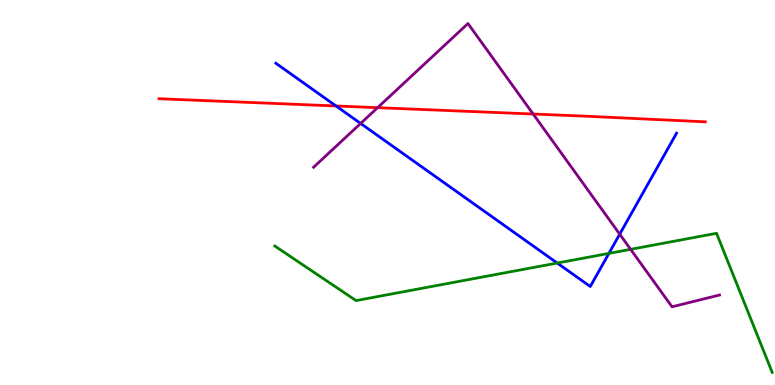[{'lines': ['blue', 'red'], 'intersections': [{'x': 4.34, 'y': 7.25}]}, {'lines': ['green', 'red'], 'intersections': []}, {'lines': ['purple', 'red'], 'intersections': [{'x': 4.87, 'y': 7.2}, {'x': 6.88, 'y': 7.04}]}, {'lines': ['blue', 'green'], 'intersections': [{'x': 7.19, 'y': 3.17}, {'x': 7.86, 'y': 3.42}]}, {'lines': ['blue', 'purple'], 'intersections': [{'x': 4.65, 'y': 6.79}, {'x': 8.0, 'y': 3.92}]}, {'lines': ['green', 'purple'], 'intersections': [{'x': 8.14, 'y': 3.52}]}]